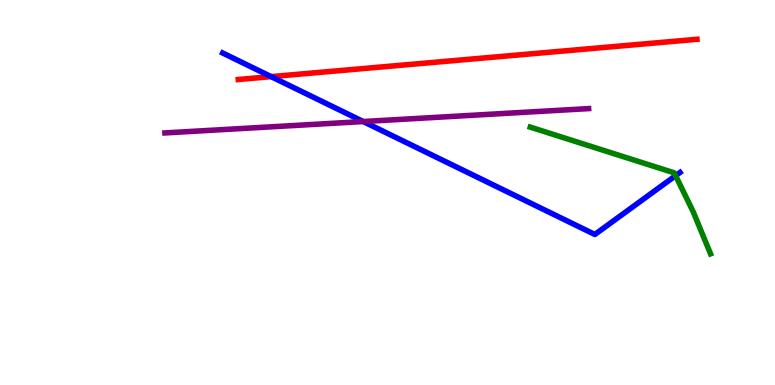[{'lines': ['blue', 'red'], 'intersections': [{'x': 3.5, 'y': 8.01}]}, {'lines': ['green', 'red'], 'intersections': []}, {'lines': ['purple', 'red'], 'intersections': []}, {'lines': ['blue', 'green'], 'intersections': [{'x': 8.72, 'y': 5.44}]}, {'lines': ['blue', 'purple'], 'intersections': [{'x': 4.69, 'y': 6.84}]}, {'lines': ['green', 'purple'], 'intersections': []}]